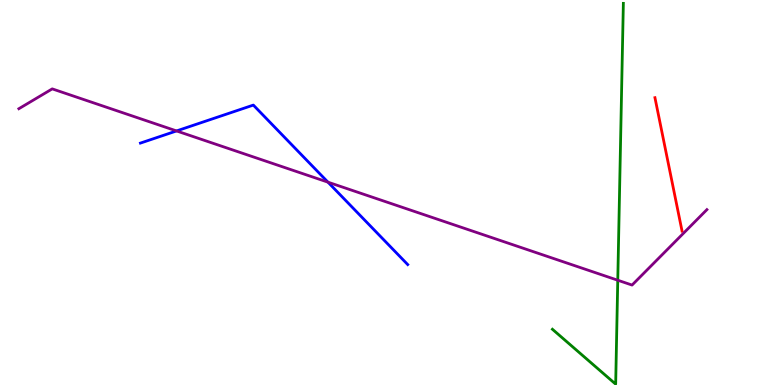[{'lines': ['blue', 'red'], 'intersections': []}, {'lines': ['green', 'red'], 'intersections': []}, {'lines': ['purple', 'red'], 'intersections': []}, {'lines': ['blue', 'green'], 'intersections': []}, {'lines': ['blue', 'purple'], 'intersections': [{'x': 2.28, 'y': 6.6}, {'x': 4.23, 'y': 5.27}]}, {'lines': ['green', 'purple'], 'intersections': [{'x': 7.97, 'y': 2.72}]}]